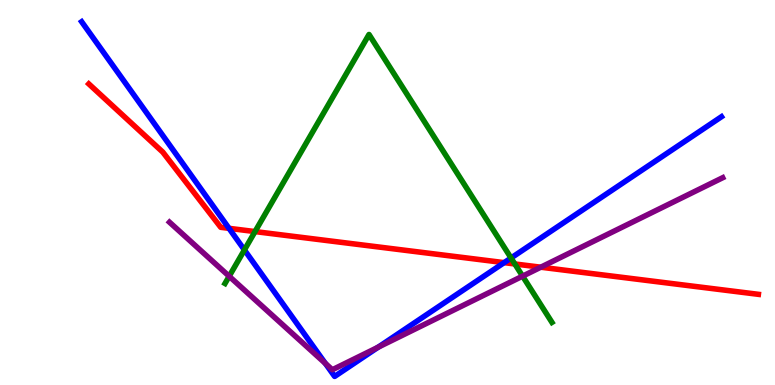[{'lines': ['blue', 'red'], 'intersections': [{'x': 2.95, 'y': 4.07}, {'x': 6.51, 'y': 3.18}]}, {'lines': ['green', 'red'], 'intersections': [{'x': 3.29, 'y': 3.98}, {'x': 6.64, 'y': 3.14}]}, {'lines': ['purple', 'red'], 'intersections': [{'x': 6.98, 'y': 3.06}]}, {'lines': ['blue', 'green'], 'intersections': [{'x': 3.15, 'y': 3.51}, {'x': 6.59, 'y': 3.3}]}, {'lines': ['blue', 'purple'], 'intersections': [{'x': 4.2, 'y': 0.561}, {'x': 4.88, 'y': 0.982}]}, {'lines': ['green', 'purple'], 'intersections': [{'x': 2.96, 'y': 2.82}, {'x': 6.74, 'y': 2.83}]}]